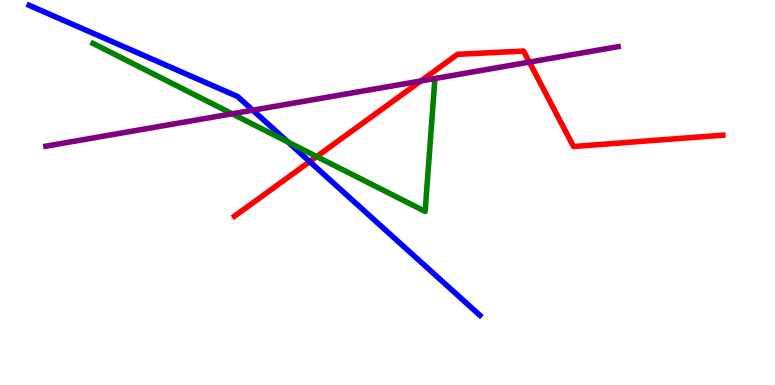[{'lines': ['blue', 'red'], 'intersections': [{'x': 4.0, 'y': 5.8}]}, {'lines': ['green', 'red'], 'intersections': [{'x': 4.09, 'y': 5.93}]}, {'lines': ['purple', 'red'], 'intersections': [{'x': 5.43, 'y': 7.9}, {'x': 6.83, 'y': 8.39}]}, {'lines': ['blue', 'green'], 'intersections': [{'x': 3.72, 'y': 6.31}]}, {'lines': ['blue', 'purple'], 'intersections': [{'x': 3.26, 'y': 7.14}]}, {'lines': ['green', 'purple'], 'intersections': [{'x': 3.0, 'y': 7.04}]}]